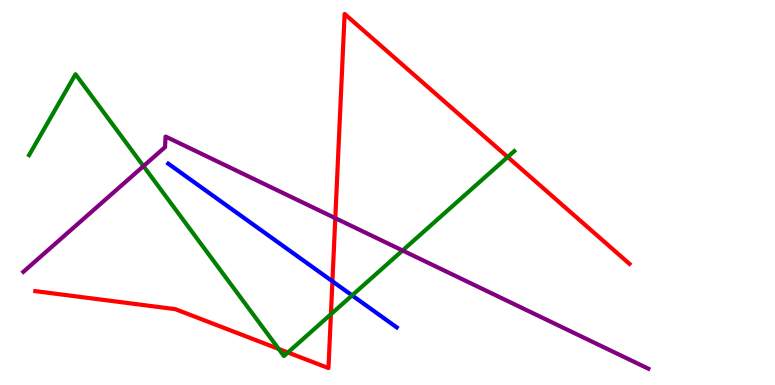[{'lines': ['blue', 'red'], 'intersections': [{'x': 4.29, 'y': 2.69}]}, {'lines': ['green', 'red'], 'intersections': [{'x': 3.6, 'y': 0.937}, {'x': 3.71, 'y': 0.845}, {'x': 4.27, 'y': 1.84}, {'x': 6.55, 'y': 5.92}]}, {'lines': ['purple', 'red'], 'intersections': [{'x': 4.33, 'y': 4.33}]}, {'lines': ['blue', 'green'], 'intersections': [{'x': 4.54, 'y': 2.33}]}, {'lines': ['blue', 'purple'], 'intersections': []}, {'lines': ['green', 'purple'], 'intersections': [{'x': 1.85, 'y': 5.69}, {'x': 5.19, 'y': 3.49}]}]